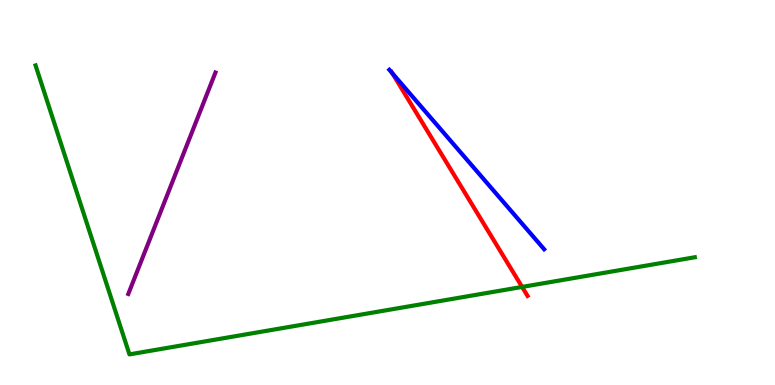[{'lines': ['blue', 'red'], 'intersections': [{'x': 5.06, 'y': 8.1}]}, {'lines': ['green', 'red'], 'intersections': [{'x': 6.74, 'y': 2.55}]}, {'lines': ['purple', 'red'], 'intersections': []}, {'lines': ['blue', 'green'], 'intersections': []}, {'lines': ['blue', 'purple'], 'intersections': []}, {'lines': ['green', 'purple'], 'intersections': []}]